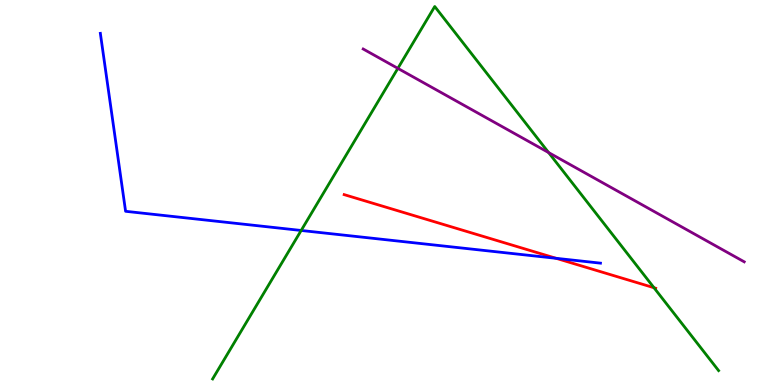[{'lines': ['blue', 'red'], 'intersections': [{'x': 7.18, 'y': 3.29}]}, {'lines': ['green', 'red'], 'intersections': [{'x': 8.44, 'y': 2.53}]}, {'lines': ['purple', 'red'], 'intersections': []}, {'lines': ['blue', 'green'], 'intersections': [{'x': 3.89, 'y': 4.01}]}, {'lines': ['blue', 'purple'], 'intersections': []}, {'lines': ['green', 'purple'], 'intersections': [{'x': 5.13, 'y': 8.22}, {'x': 7.08, 'y': 6.04}]}]